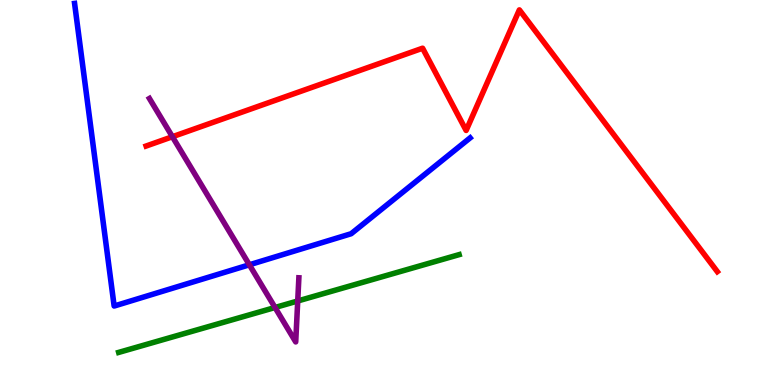[{'lines': ['blue', 'red'], 'intersections': []}, {'lines': ['green', 'red'], 'intersections': []}, {'lines': ['purple', 'red'], 'intersections': [{'x': 2.22, 'y': 6.45}]}, {'lines': ['blue', 'green'], 'intersections': []}, {'lines': ['blue', 'purple'], 'intersections': [{'x': 3.22, 'y': 3.12}]}, {'lines': ['green', 'purple'], 'intersections': [{'x': 3.55, 'y': 2.01}, {'x': 3.84, 'y': 2.18}]}]